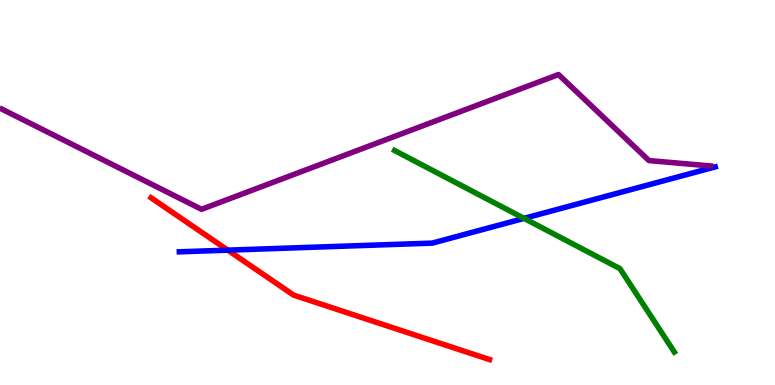[{'lines': ['blue', 'red'], 'intersections': [{'x': 2.94, 'y': 3.5}]}, {'lines': ['green', 'red'], 'intersections': []}, {'lines': ['purple', 'red'], 'intersections': []}, {'lines': ['blue', 'green'], 'intersections': [{'x': 6.76, 'y': 4.33}]}, {'lines': ['blue', 'purple'], 'intersections': []}, {'lines': ['green', 'purple'], 'intersections': []}]